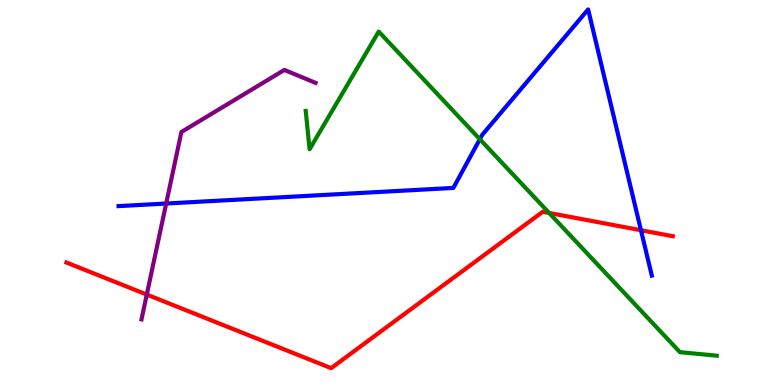[{'lines': ['blue', 'red'], 'intersections': [{'x': 8.27, 'y': 4.02}]}, {'lines': ['green', 'red'], 'intersections': [{'x': 7.09, 'y': 4.47}]}, {'lines': ['purple', 'red'], 'intersections': [{'x': 1.89, 'y': 2.35}]}, {'lines': ['blue', 'green'], 'intersections': [{'x': 6.19, 'y': 6.38}]}, {'lines': ['blue', 'purple'], 'intersections': [{'x': 2.14, 'y': 4.71}]}, {'lines': ['green', 'purple'], 'intersections': []}]